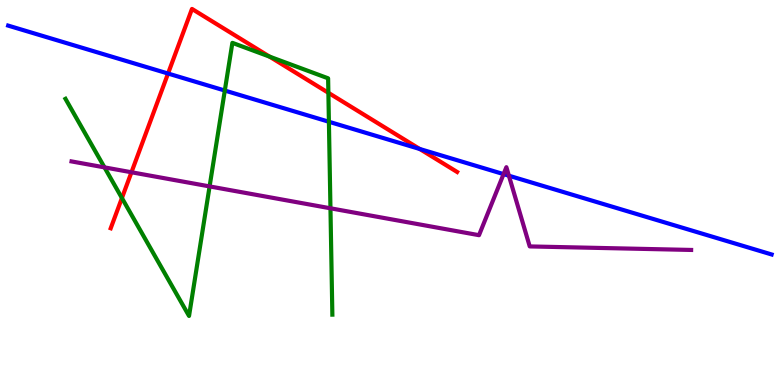[{'lines': ['blue', 'red'], 'intersections': [{'x': 2.17, 'y': 8.09}, {'x': 5.42, 'y': 6.13}]}, {'lines': ['green', 'red'], 'intersections': [{'x': 1.57, 'y': 4.86}, {'x': 3.48, 'y': 8.53}, {'x': 4.24, 'y': 7.59}]}, {'lines': ['purple', 'red'], 'intersections': [{'x': 1.7, 'y': 5.53}]}, {'lines': ['blue', 'green'], 'intersections': [{'x': 2.9, 'y': 7.65}, {'x': 4.24, 'y': 6.84}]}, {'lines': ['blue', 'purple'], 'intersections': [{'x': 6.5, 'y': 5.48}, {'x': 6.57, 'y': 5.44}]}, {'lines': ['green', 'purple'], 'intersections': [{'x': 1.35, 'y': 5.65}, {'x': 2.7, 'y': 5.16}, {'x': 4.26, 'y': 4.59}]}]